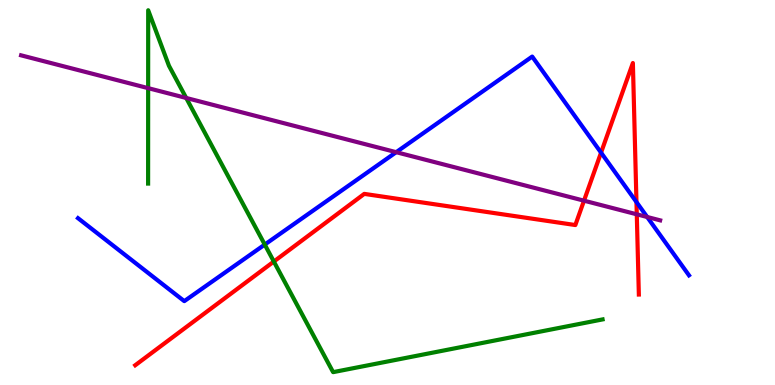[{'lines': ['blue', 'red'], 'intersections': [{'x': 7.76, 'y': 6.04}, {'x': 8.21, 'y': 4.75}]}, {'lines': ['green', 'red'], 'intersections': [{'x': 3.53, 'y': 3.21}]}, {'lines': ['purple', 'red'], 'intersections': [{'x': 7.54, 'y': 4.79}, {'x': 8.22, 'y': 4.43}]}, {'lines': ['blue', 'green'], 'intersections': [{'x': 3.42, 'y': 3.65}]}, {'lines': ['blue', 'purple'], 'intersections': [{'x': 5.11, 'y': 6.05}, {'x': 8.35, 'y': 4.36}]}, {'lines': ['green', 'purple'], 'intersections': [{'x': 1.91, 'y': 7.71}, {'x': 2.4, 'y': 7.46}]}]